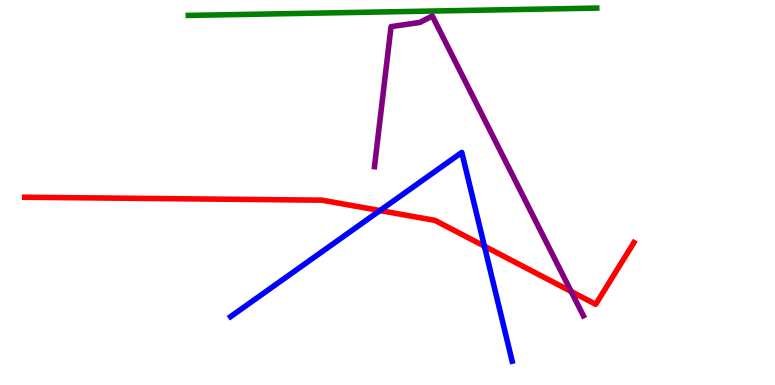[{'lines': ['blue', 'red'], 'intersections': [{'x': 4.9, 'y': 4.53}, {'x': 6.25, 'y': 3.61}]}, {'lines': ['green', 'red'], 'intersections': []}, {'lines': ['purple', 'red'], 'intersections': [{'x': 7.37, 'y': 2.43}]}, {'lines': ['blue', 'green'], 'intersections': []}, {'lines': ['blue', 'purple'], 'intersections': []}, {'lines': ['green', 'purple'], 'intersections': []}]